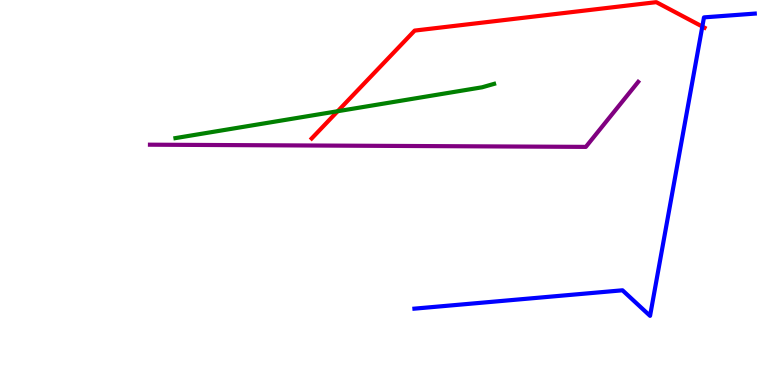[{'lines': ['blue', 'red'], 'intersections': [{'x': 9.06, 'y': 9.31}]}, {'lines': ['green', 'red'], 'intersections': [{'x': 4.36, 'y': 7.11}]}, {'lines': ['purple', 'red'], 'intersections': []}, {'lines': ['blue', 'green'], 'intersections': []}, {'lines': ['blue', 'purple'], 'intersections': []}, {'lines': ['green', 'purple'], 'intersections': []}]